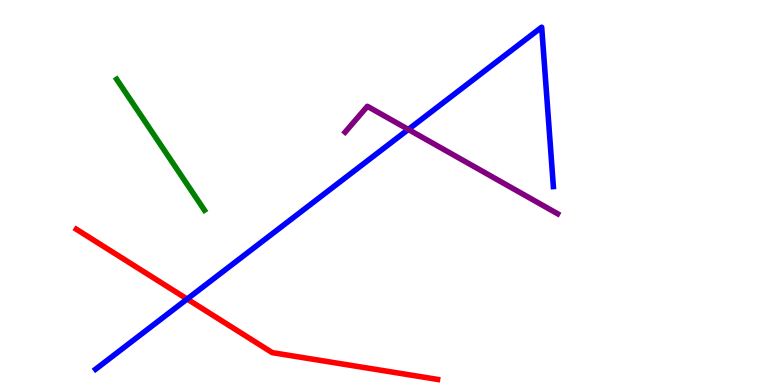[{'lines': ['blue', 'red'], 'intersections': [{'x': 2.41, 'y': 2.23}]}, {'lines': ['green', 'red'], 'intersections': []}, {'lines': ['purple', 'red'], 'intersections': []}, {'lines': ['blue', 'green'], 'intersections': []}, {'lines': ['blue', 'purple'], 'intersections': [{'x': 5.27, 'y': 6.64}]}, {'lines': ['green', 'purple'], 'intersections': []}]